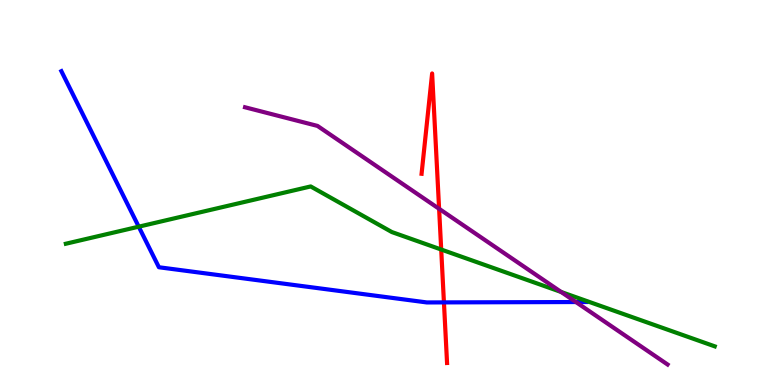[{'lines': ['blue', 'red'], 'intersections': [{'x': 5.73, 'y': 2.15}]}, {'lines': ['green', 'red'], 'intersections': [{'x': 5.69, 'y': 3.52}]}, {'lines': ['purple', 'red'], 'intersections': [{'x': 5.67, 'y': 4.58}]}, {'lines': ['blue', 'green'], 'intersections': [{'x': 1.79, 'y': 4.11}]}, {'lines': ['blue', 'purple'], 'intersections': [{'x': 7.43, 'y': 2.15}]}, {'lines': ['green', 'purple'], 'intersections': [{'x': 7.24, 'y': 2.42}]}]